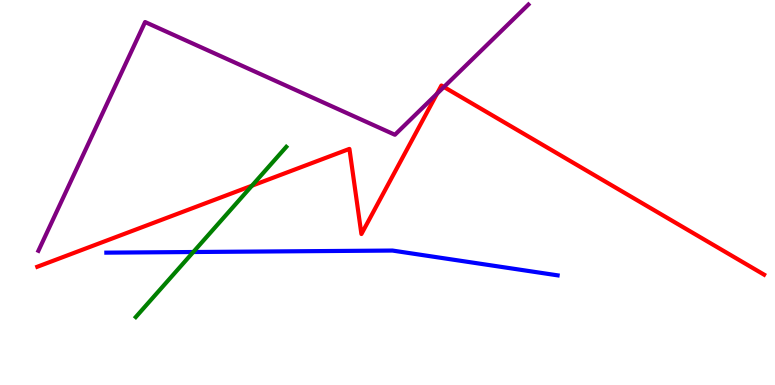[{'lines': ['blue', 'red'], 'intersections': []}, {'lines': ['green', 'red'], 'intersections': [{'x': 3.25, 'y': 5.18}]}, {'lines': ['purple', 'red'], 'intersections': [{'x': 5.64, 'y': 7.57}, {'x': 5.73, 'y': 7.74}]}, {'lines': ['blue', 'green'], 'intersections': [{'x': 2.49, 'y': 3.45}]}, {'lines': ['blue', 'purple'], 'intersections': []}, {'lines': ['green', 'purple'], 'intersections': []}]